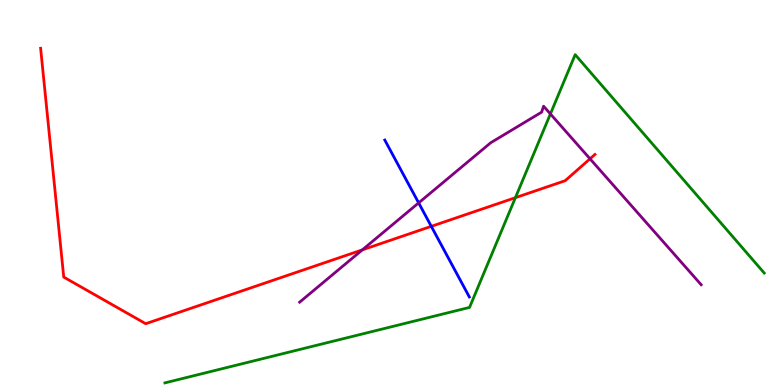[{'lines': ['blue', 'red'], 'intersections': [{'x': 5.57, 'y': 4.12}]}, {'lines': ['green', 'red'], 'intersections': [{'x': 6.65, 'y': 4.87}]}, {'lines': ['purple', 'red'], 'intersections': [{'x': 4.68, 'y': 3.51}, {'x': 7.61, 'y': 5.88}]}, {'lines': ['blue', 'green'], 'intersections': []}, {'lines': ['blue', 'purple'], 'intersections': [{'x': 5.4, 'y': 4.73}]}, {'lines': ['green', 'purple'], 'intersections': [{'x': 7.1, 'y': 7.04}]}]